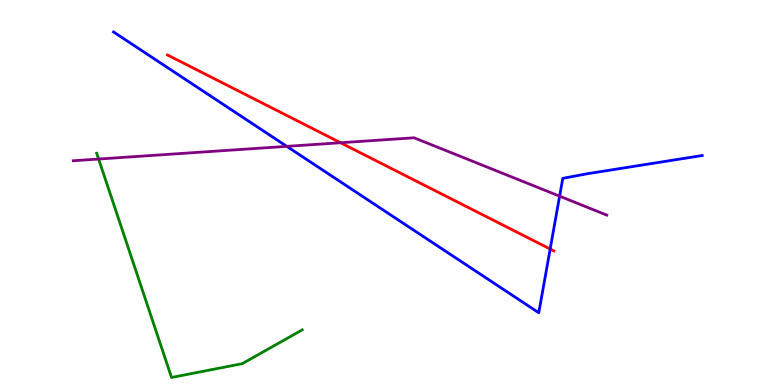[{'lines': ['blue', 'red'], 'intersections': [{'x': 7.1, 'y': 3.53}]}, {'lines': ['green', 'red'], 'intersections': []}, {'lines': ['purple', 'red'], 'intersections': [{'x': 4.39, 'y': 6.29}]}, {'lines': ['blue', 'green'], 'intersections': []}, {'lines': ['blue', 'purple'], 'intersections': [{'x': 3.7, 'y': 6.2}, {'x': 7.22, 'y': 4.9}]}, {'lines': ['green', 'purple'], 'intersections': [{'x': 1.27, 'y': 5.87}]}]